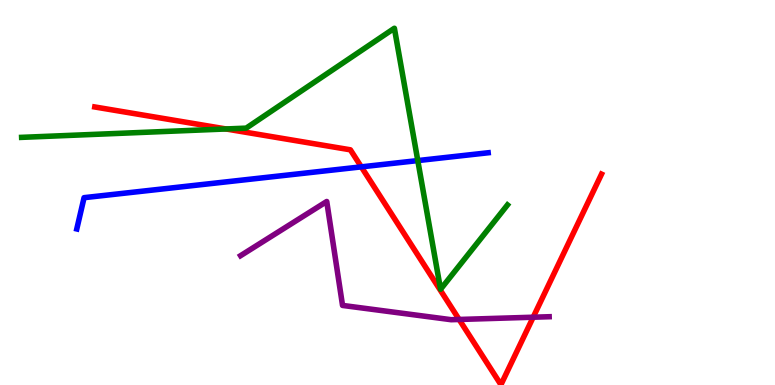[{'lines': ['blue', 'red'], 'intersections': [{'x': 4.66, 'y': 5.67}]}, {'lines': ['green', 'red'], 'intersections': [{'x': 2.92, 'y': 6.65}]}, {'lines': ['purple', 'red'], 'intersections': [{'x': 5.92, 'y': 1.7}, {'x': 6.88, 'y': 1.76}]}, {'lines': ['blue', 'green'], 'intersections': [{'x': 5.39, 'y': 5.83}]}, {'lines': ['blue', 'purple'], 'intersections': []}, {'lines': ['green', 'purple'], 'intersections': []}]